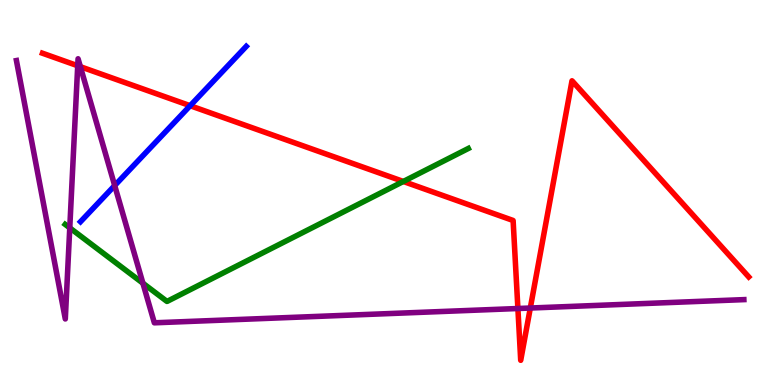[{'lines': ['blue', 'red'], 'intersections': [{'x': 2.45, 'y': 7.25}]}, {'lines': ['green', 'red'], 'intersections': [{'x': 5.2, 'y': 5.29}]}, {'lines': ['purple', 'red'], 'intersections': [{'x': 1.0, 'y': 8.29}, {'x': 1.04, 'y': 8.27}, {'x': 6.68, 'y': 1.99}, {'x': 6.84, 'y': 2.0}]}, {'lines': ['blue', 'green'], 'intersections': []}, {'lines': ['blue', 'purple'], 'intersections': [{'x': 1.48, 'y': 5.18}]}, {'lines': ['green', 'purple'], 'intersections': [{'x': 0.9, 'y': 4.08}, {'x': 1.84, 'y': 2.64}]}]